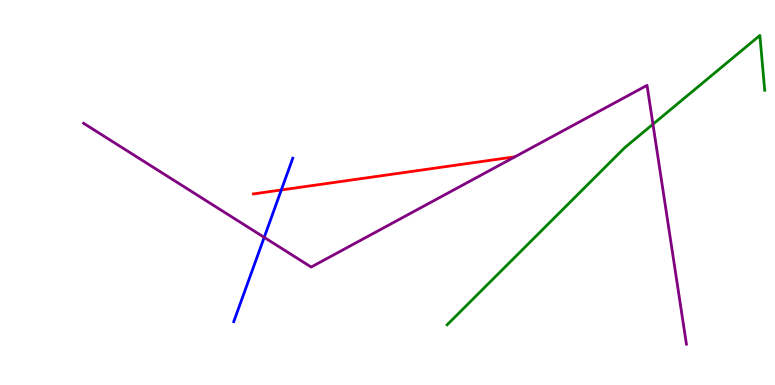[{'lines': ['blue', 'red'], 'intersections': [{'x': 3.63, 'y': 5.07}]}, {'lines': ['green', 'red'], 'intersections': []}, {'lines': ['purple', 'red'], 'intersections': []}, {'lines': ['blue', 'green'], 'intersections': []}, {'lines': ['blue', 'purple'], 'intersections': [{'x': 3.41, 'y': 3.83}]}, {'lines': ['green', 'purple'], 'intersections': [{'x': 8.43, 'y': 6.77}]}]